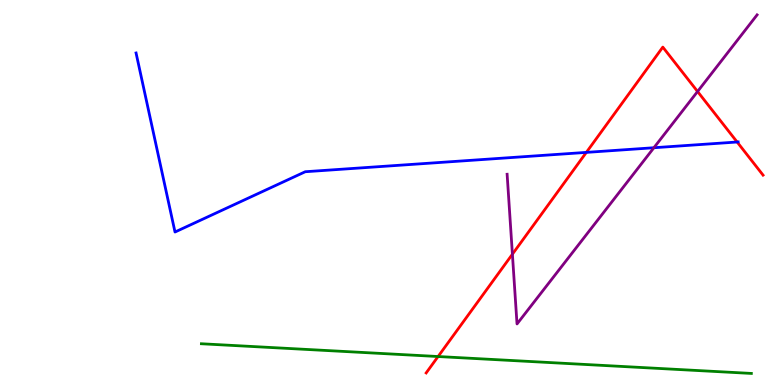[{'lines': ['blue', 'red'], 'intersections': [{'x': 7.57, 'y': 6.04}, {'x': 9.51, 'y': 6.31}]}, {'lines': ['green', 'red'], 'intersections': [{'x': 5.65, 'y': 0.74}]}, {'lines': ['purple', 'red'], 'intersections': [{'x': 6.61, 'y': 3.4}, {'x': 9.0, 'y': 7.62}]}, {'lines': ['blue', 'green'], 'intersections': []}, {'lines': ['blue', 'purple'], 'intersections': [{'x': 8.44, 'y': 6.16}]}, {'lines': ['green', 'purple'], 'intersections': []}]